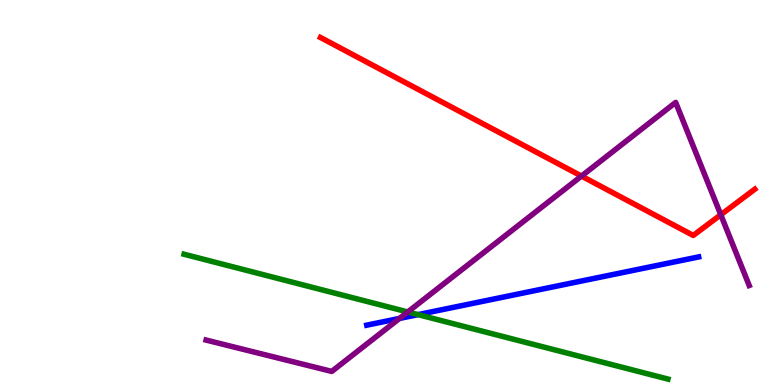[{'lines': ['blue', 'red'], 'intersections': []}, {'lines': ['green', 'red'], 'intersections': []}, {'lines': ['purple', 'red'], 'intersections': [{'x': 7.5, 'y': 5.43}, {'x': 9.3, 'y': 4.42}]}, {'lines': ['blue', 'green'], 'intersections': [{'x': 5.39, 'y': 1.83}]}, {'lines': ['blue', 'purple'], 'intersections': [{'x': 5.15, 'y': 1.73}]}, {'lines': ['green', 'purple'], 'intersections': [{'x': 5.26, 'y': 1.9}]}]